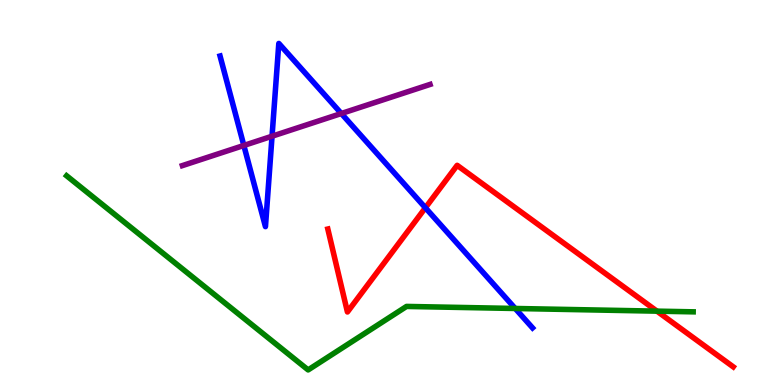[{'lines': ['blue', 'red'], 'intersections': [{'x': 5.49, 'y': 4.6}]}, {'lines': ['green', 'red'], 'intersections': [{'x': 8.48, 'y': 1.92}]}, {'lines': ['purple', 'red'], 'intersections': []}, {'lines': ['blue', 'green'], 'intersections': [{'x': 6.65, 'y': 1.99}]}, {'lines': ['blue', 'purple'], 'intersections': [{'x': 3.15, 'y': 6.22}, {'x': 3.51, 'y': 6.46}, {'x': 4.4, 'y': 7.05}]}, {'lines': ['green', 'purple'], 'intersections': []}]